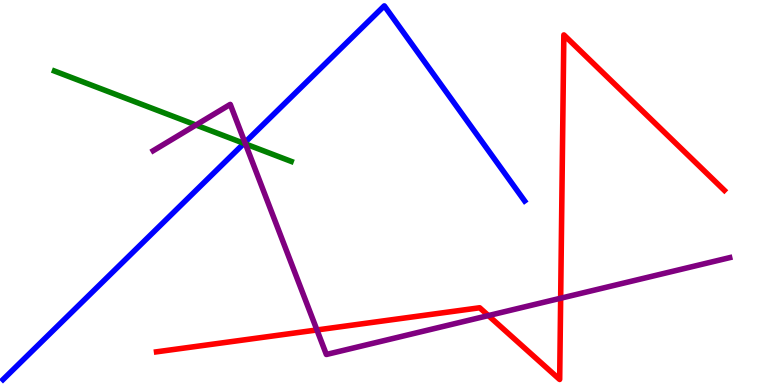[{'lines': ['blue', 'red'], 'intersections': []}, {'lines': ['green', 'red'], 'intersections': []}, {'lines': ['purple', 'red'], 'intersections': [{'x': 4.09, 'y': 1.43}, {'x': 6.3, 'y': 1.8}, {'x': 7.23, 'y': 2.25}]}, {'lines': ['blue', 'green'], 'intersections': [{'x': 3.15, 'y': 6.28}]}, {'lines': ['blue', 'purple'], 'intersections': [{'x': 3.16, 'y': 6.3}]}, {'lines': ['green', 'purple'], 'intersections': [{'x': 2.53, 'y': 6.75}, {'x': 3.17, 'y': 6.26}]}]